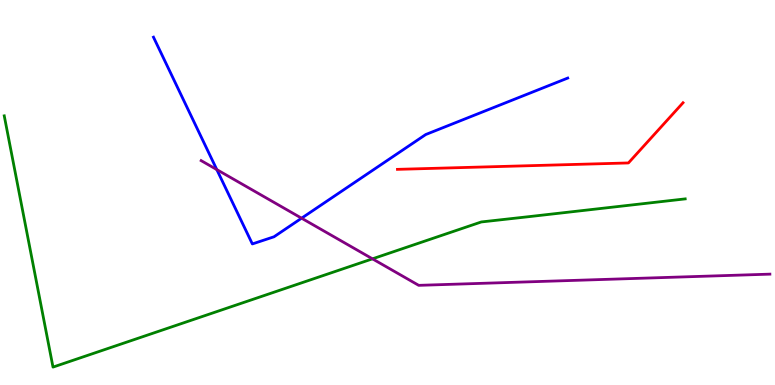[{'lines': ['blue', 'red'], 'intersections': []}, {'lines': ['green', 'red'], 'intersections': []}, {'lines': ['purple', 'red'], 'intersections': []}, {'lines': ['blue', 'green'], 'intersections': []}, {'lines': ['blue', 'purple'], 'intersections': [{'x': 2.8, 'y': 5.59}, {'x': 3.89, 'y': 4.33}]}, {'lines': ['green', 'purple'], 'intersections': [{'x': 4.81, 'y': 3.28}]}]